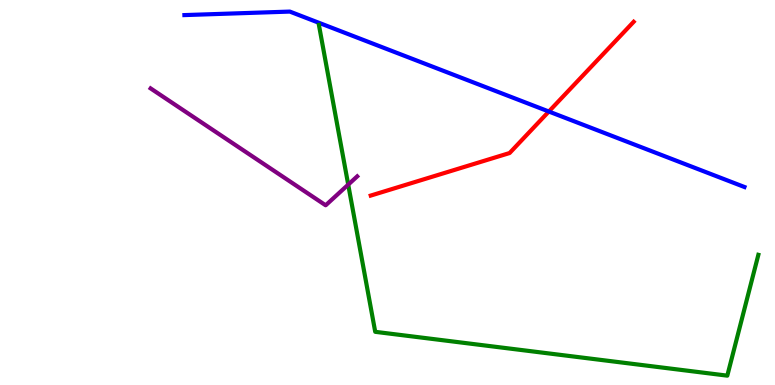[{'lines': ['blue', 'red'], 'intersections': [{'x': 7.08, 'y': 7.1}]}, {'lines': ['green', 'red'], 'intersections': []}, {'lines': ['purple', 'red'], 'intersections': []}, {'lines': ['blue', 'green'], 'intersections': []}, {'lines': ['blue', 'purple'], 'intersections': []}, {'lines': ['green', 'purple'], 'intersections': [{'x': 4.49, 'y': 5.2}]}]